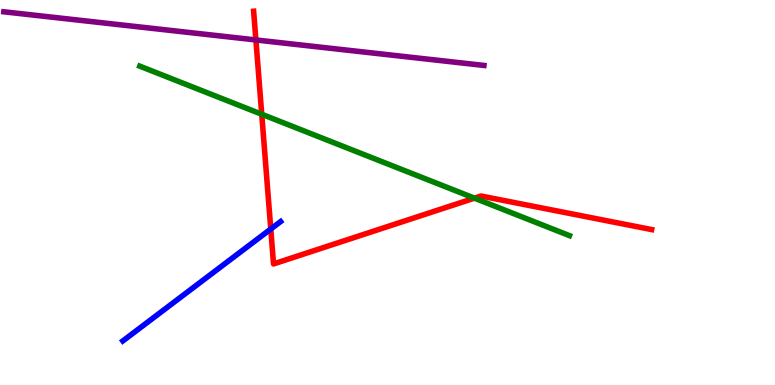[{'lines': ['blue', 'red'], 'intersections': [{'x': 3.49, 'y': 4.05}]}, {'lines': ['green', 'red'], 'intersections': [{'x': 3.38, 'y': 7.03}, {'x': 6.12, 'y': 4.85}]}, {'lines': ['purple', 'red'], 'intersections': [{'x': 3.3, 'y': 8.96}]}, {'lines': ['blue', 'green'], 'intersections': []}, {'lines': ['blue', 'purple'], 'intersections': []}, {'lines': ['green', 'purple'], 'intersections': []}]